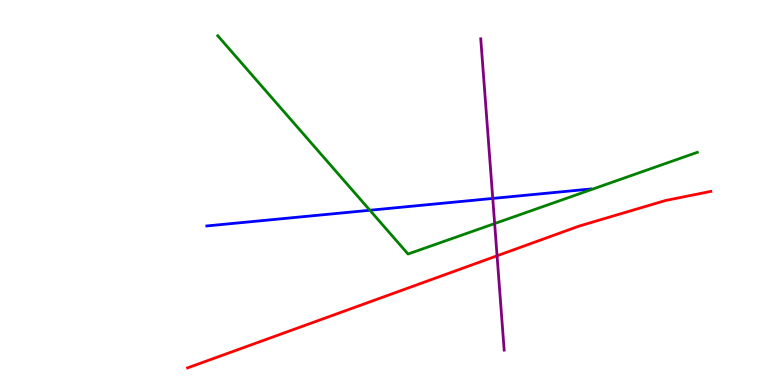[{'lines': ['blue', 'red'], 'intersections': []}, {'lines': ['green', 'red'], 'intersections': []}, {'lines': ['purple', 'red'], 'intersections': [{'x': 6.41, 'y': 3.36}]}, {'lines': ['blue', 'green'], 'intersections': [{'x': 4.77, 'y': 4.54}]}, {'lines': ['blue', 'purple'], 'intersections': [{'x': 6.36, 'y': 4.85}]}, {'lines': ['green', 'purple'], 'intersections': [{'x': 6.38, 'y': 4.19}]}]